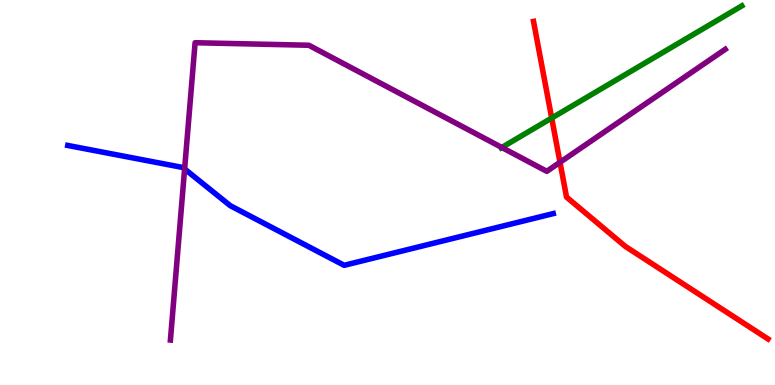[{'lines': ['blue', 'red'], 'intersections': []}, {'lines': ['green', 'red'], 'intersections': [{'x': 7.12, 'y': 6.93}]}, {'lines': ['purple', 'red'], 'intersections': [{'x': 7.23, 'y': 5.78}]}, {'lines': ['blue', 'green'], 'intersections': []}, {'lines': ['blue', 'purple'], 'intersections': [{'x': 2.38, 'y': 5.61}]}, {'lines': ['green', 'purple'], 'intersections': [{'x': 6.47, 'y': 6.17}]}]